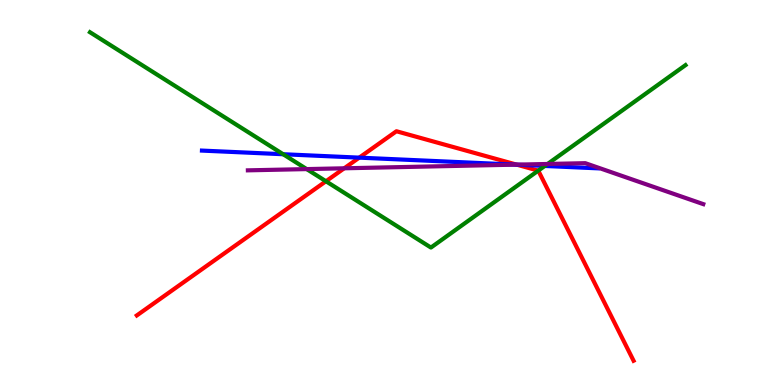[{'lines': ['blue', 'red'], 'intersections': [{'x': 4.64, 'y': 5.91}, {'x': 6.67, 'y': 5.72}]}, {'lines': ['green', 'red'], 'intersections': [{'x': 4.21, 'y': 5.29}, {'x': 6.95, 'y': 5.57}]}, {'lines': ['purple', 'red'], 'intersections': [{'x': 4.44, 'y': 5.63}, {'x': 6.67, 'y': 5.72}]}, {'lines': ['blue', 'green'], 'intersections': [{'x': 3.65, 'y': 5.99}, {'x': 7.03, 'y': 5.69}]}, {'lines': ['blue', 'purple'], 'intersections': [{'x': 6.65, 'y': 5.72}]}, {'lines': ['green', 'purple'], 'intersections': [{'x': 3.96, 'y': 5.61}, {'x': 7.07, 'y': 5.74}]}]